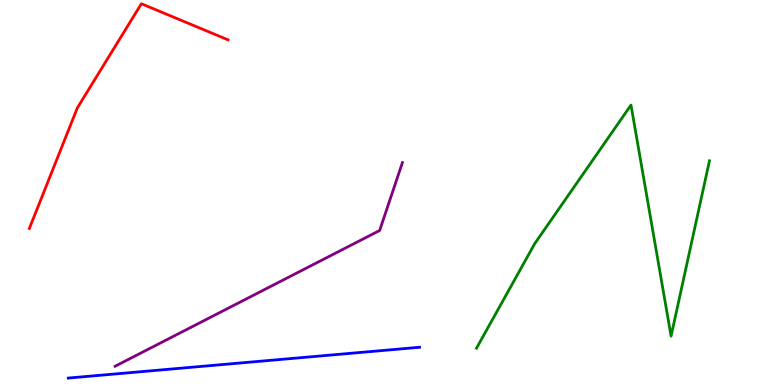[{'lines': ['blue', 'red'], 'intersections': []}, {'lines': ['green', 'red'], 'intersections': []}, {'lines': ['purple', 'red'], 'intersections': []}, {'lines': ['blue', 'green'], 'intersections': []}, {'lines': ['blue', 'purple'], 'intersections': []}, {'lines': ['green', 'purple'], 'intersections': []}]